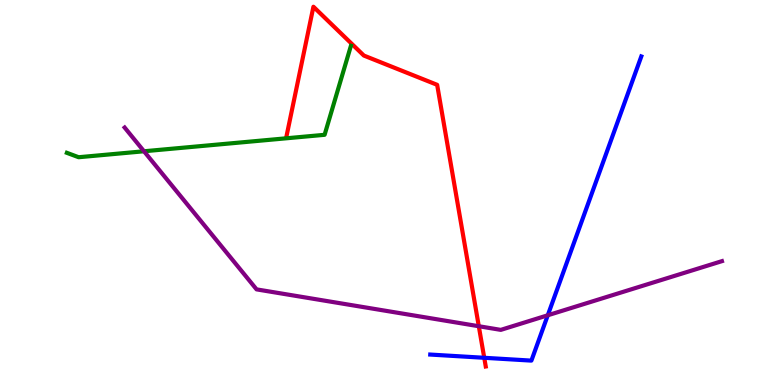[{'lines': ['blue', 'red'], 'intersections': [{'x': 6.25, 'y': 0.707}]}, {'lines': ['green', 'red'], 'intersections': []}, {'lines': ['purple', 'red'], 'intersections': [{'x': 6.18, 'y': 1.53}]}, {'lines': ['blue', 'green'], 'intersections': []}, {'lines': ['blue', 'purple'], 'intersections': [{'x': 7.07, 'y': 1.81}]}, {'lines': ['green', 'purple'], 'intersections': [{'x': 1.86, 'y': 6.07}]}]